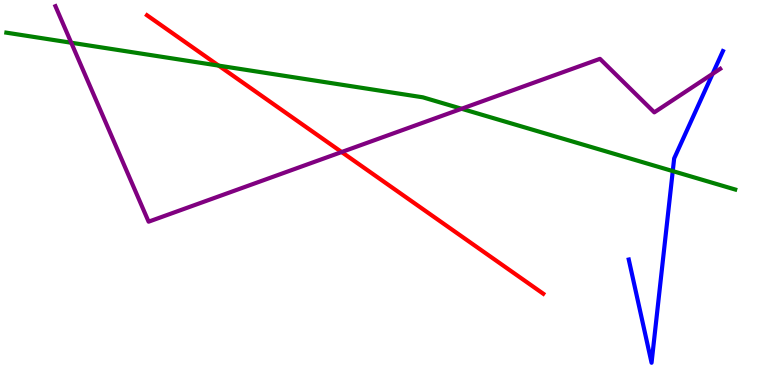[{'lines': ['blue', 'red'], 'intersections': []}, {'lines': ['green', 'red'], 'intersections': [{'x': 2.82, 'y': 8.3}]}, {'lines': ['purple', 'red'], 'intersections': [{'x': 4.41, 'y': 6.05}]}, {'lines': ['blue', 'green'], 'intersections': [{'x': 8.68, 'y': 5.56}]}, {'lines': ['blue', 'purple'], 'intersections': [{'x': 9.19, 'y': 8.08}]}, {'lines': ['green', 'purple'], 'intersections': [{'x': 0.919, 'y': 8.89}, {'x': 5.96, 'y': 7.18}]}]